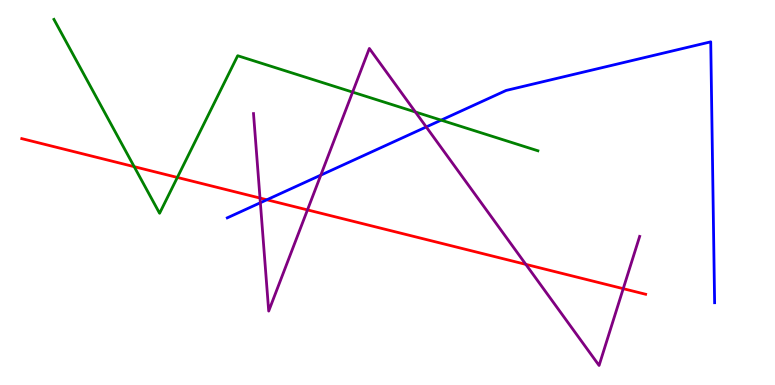[{'lines': ['blue', 'red'], 'intersections': [{'x': 3.44, 'y': 4.81}]}, {'lines': ['green', 'red'], 'intersections': [{'x': 1.73, 'y': 5.67}, {'x': 2.29, 'y': 5.39}]}, {'lines': ['purple', 'red'], 'intersections': [{'x': 3.35, 'y': 4.86}, {'x': 3.97, 'y': 4.55}, {'x': 6.78, 'y': 3.13}, {'x': 8.04, 'y': 2.5}]}, {'lines': ['blue', 'green'], 'intersections': [{'x': 5.69, 'y': 6.88}]}, {'lines': ['blue', 'purple'], 'intersections': [{'x': 3.36, 'y': 4.73}, {'x': 4.14, 'y': 5.45}, {'x': 5.5, 'y': 6.7}]}, {'lines': ['green', 'purple'], 'intersections': [{'x': 4.55, 'y': 7.61}, {'x': 5.36, 'y': 7.09}]}]